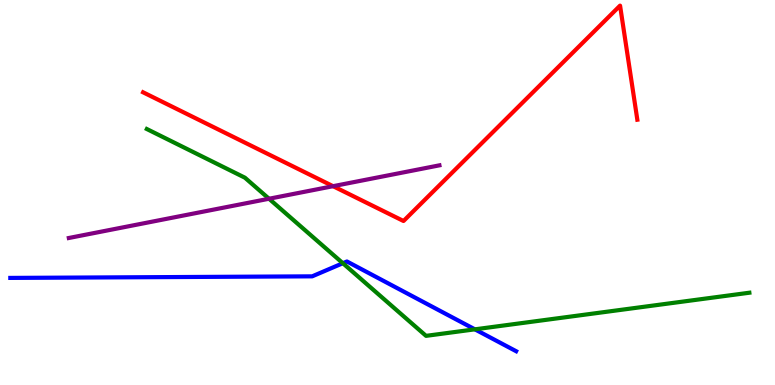[{'lines': ['blue', 'red'], 'intersections': []}, {'lines': ['green', 'red'], 'intersections': []}, {'lines': ['purple', 'red'], 'intersections': [{'x': 4.3, 'y': 5.16}]}, {'lines': ['blue', 'green'], 'intersections': [{'x': 4.42, 'y': 3.16}, {'x': 6.13, 'y': 1.45}]}, {'lines': ['blue', 'purple'], 'intersections': []}, {'lines': ['green', 'purple'], 'intersections': [{'x': 3.47, 'y': 4.84}]}]